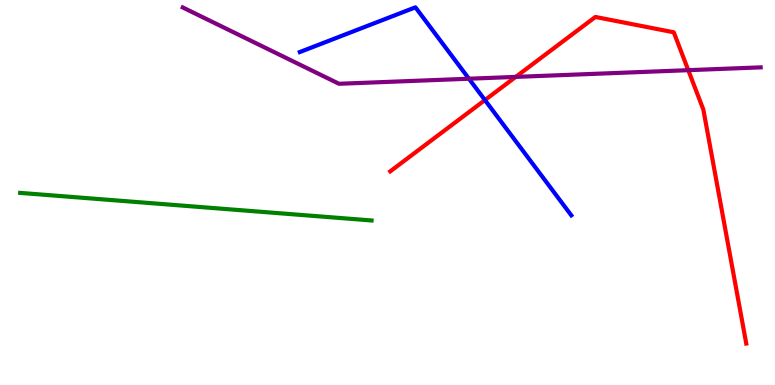[{'lines': ['blue', 'red'], 'intersections': [{'x': 6.26, 'y': 7.4}]}, {'lines': ['green', 'red'], 'intersections': []}, {'lines': ['purple', 'red'], 'intersections': [{'x': 6.65, 'y': 8.0}, {'x': 8.88, 'y': 8.18}]}, {'lines': ['blue', 'green'], 'intersections': []}, {'lines': ['blue', 'purple'], 'intersections': [{'x': 6.05, 'y': 7.96}]}, {'lines': ['green', 'purple'], 'intersections': []}]